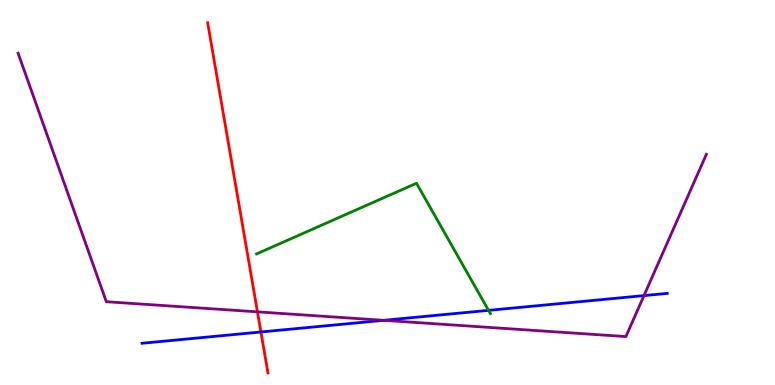[{'lines': ['blue', 'red'], 'intersections': [{'x': 3.37, 'y': 1.38}]}, {'lines': ['green', 'red'], 'intersections': []}, {'lines': ['purple', 'red'], 'intersections': [{'x': 3.32, 'y': 1.9}]}, {'lines': ['blue', 'green'], 'intersections': [{'x': 6.3, 'y': 1.94}]}, {'lines': ['blue', 'purple'], 'intersections': [{'x': 4.95, 'y': 1.68}, {'x': 8.31, 'y': 2.32}]}, {'lines': ['green', 'purple'], 'intersections': []}]